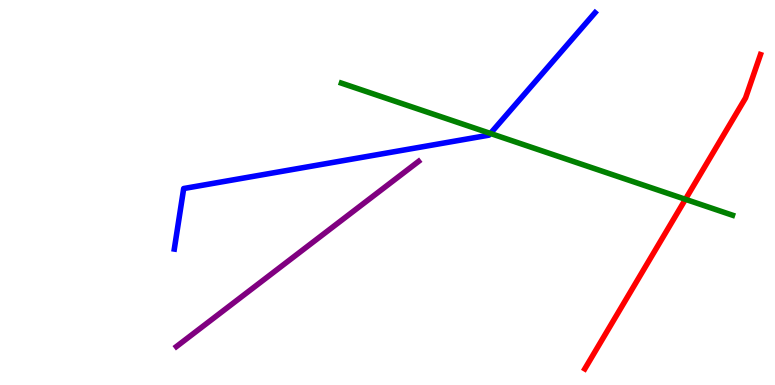[{'lines': ['blue', 'red'], 'intersections': []}, {'lines': ['green', 'red'], 'intersections': [{'x': 8.84, 'y': 4.82}]}, {'lines': ['purple', 'red'], 'intersections': []}, {'lines': ['blue', 'green'], 'intersections': [{'x': 6.33, 'y': 6.53}]}, {'lines': ['blue', 'purple'], 'intersections': []}, {'lines': ['green', 'purple'], 'intersections': []}]